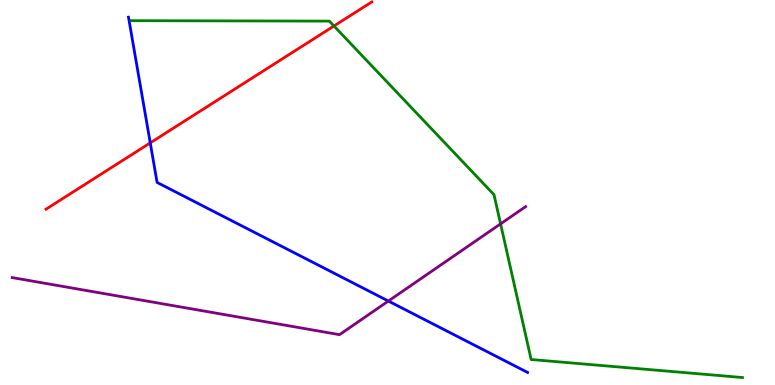[{'lines': ['blue', 'red'], 'intersections': [{'x': 1.94, 'y': 6.29}]}, {'lines': ['green', 'red'], 'intersections': [{'x': 4.31, 'y': 9.32}]}, {'lines': ['purple', 'red'], 'intersections': []}, {'lines': ['blue', 'green'], 'intersections': []}, {'lines': ['blue', 'purple'], 'intersections': [{'x': 5.01, 'y': 2.18}]}, {'lines': ['green', 'purple'], 'intersections': [{'x': 6.46, 'y': 4.19}]}]